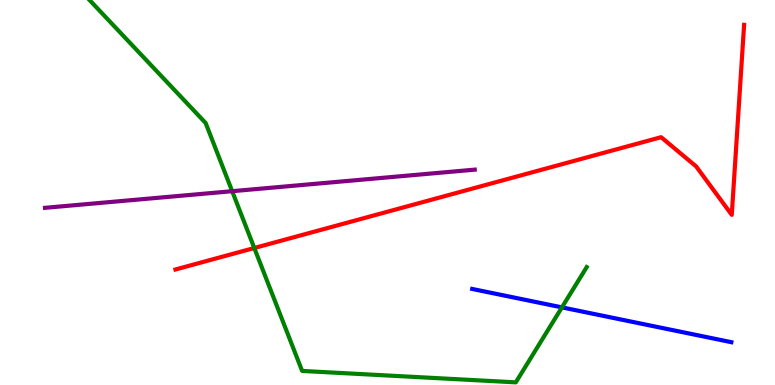[{'lines': ['blue', 'red'], 'intersections': []}, {'lines': ['green', 'red'], 'intersections': [{'x': 3.28, 'y': 3.56}]}, {'lines': ['purple', 'red'], 'intersections': []}, {'lines': ['blue', 'green'], 'intersections': [{'x': 7.25, 'y': 2.02}]}, {'lines': ['blue', 'purple'], 'intersections': []}, {'lines': ['green', 'purple'], 'intersections': [{'x': 3.0, 'y': 5.03}]}]